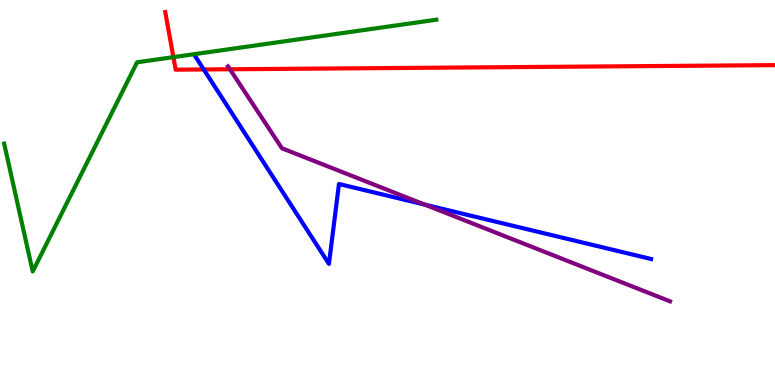[{'lines': ['blue', 'red'], 'intersections': [{'x': 2.63, 'y': 8.2}]}, {'lines': ['green', 'red'], 'intersections': [{'x': 2.24, 'y': 8.52}]}, {'lines': ['purple', 'red'], 'intersections': [{'x': 2.97, 'y': 8.2}]}, {'lines': ['blue', 'green'], 'intersections': []}, {'lines': ['blue', 'purple'], 'intersections': [{'x': 5.48, 'y': 4.69}]}, {'lines': ['green', 'purple'], 'intersections': []}]